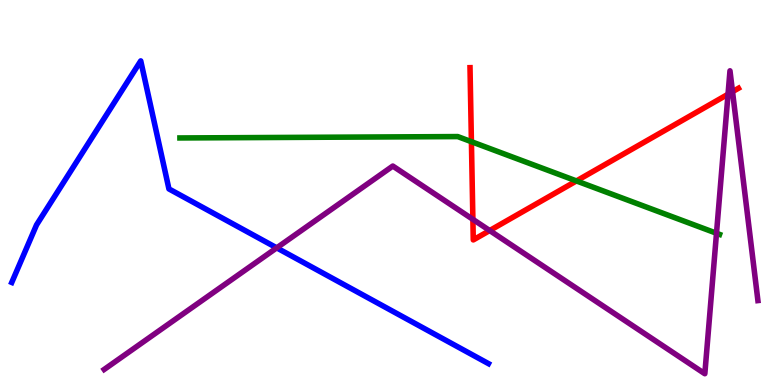[{'lines': ['blue', 'red'], 'intersections': []}, {'lines': ['green', 'red'], 'intersections': [{'x': 6.08, 'y': 6.32}, {'x': 7.44, 'y': 5.3}]}, {'lines': ['purple', 'red'], 'intersections': [{'x': 6.1, 'y': 4.3}, {'x': 6.32, 'y': 4.01}, {'x': 9.39, 'y': 7.55}, {'x': 9.45, 'y': 7.62}]}, {'lines': ['blue', 'green'], 'intersections': []}, {'lines': ['blue', 'purple'], 'intersections': [{'x': 3.57, 'y': 3.56}]}, {'lines': ['green', 'purple'], 'intersections': [{'x': 9.25, 'y': 3.94}]}]